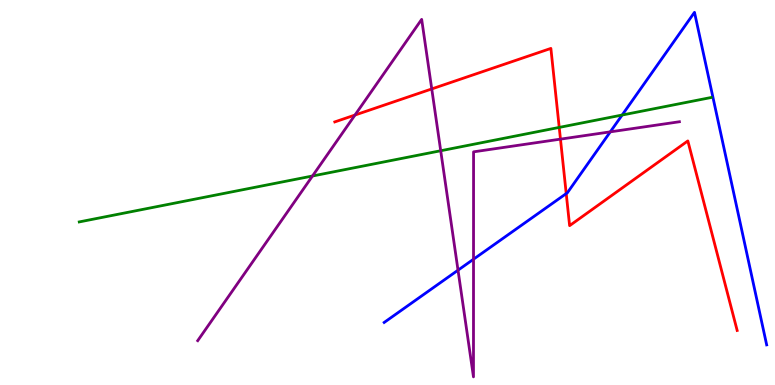[{'lines': ['blue', 'red'], 'intersections': [{'x': 7.31, 'y': 4.97}]}, {'lines': ['green', 'red'], 'intersections': [{'x': 7.22, 'y': 6.69}]}, {'lines': ['purple', 'red'], 'intersections': [{'x': 4.58, 'y': 7.01}, {'x': 5.57, 'y': 7.69}, {'x': 7.23, 'y': 6.39}]}, {'lines': ['blue', 'green'], 'intersections': [{'x': 8.03, 'y': 7.01}]}, {'lines': ['blue', 'purple'], 'intersections': [{'x': 5.91, 'y': 2.98}, {'x': 6.11, 'y': 3.27}, {'x': 7.87, 'y': 6.58}]}, {'lines': ['green', 'purple'], 'intersections': [{'x': 4.03, 'y': 5.43}, {'x': 5.69, 'y': 6.08}]}]